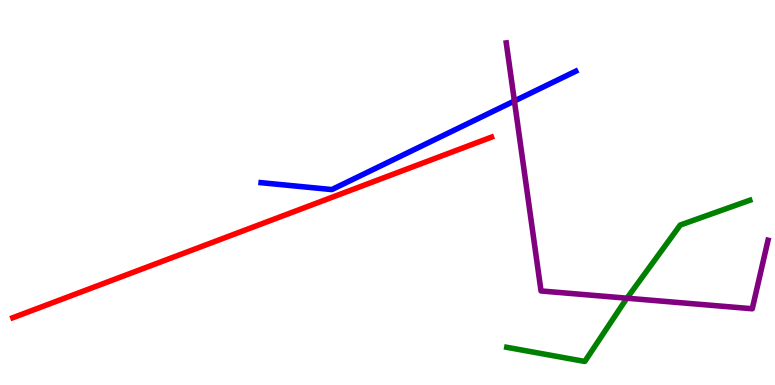[{'lines': ['blue', 'red'], 'intersections': []}, {'lines': ['green', 'red'], 'intersections': []}, {'lines': ['purple', 'red'], 'intersections': []}, {'lines': ['blue', 'green'], 'intersections': []}, {'lines': ['blue', 'purple'], 'intersections': [{'x': 6.64, 'y': 7.38}]}, {'lines': ['green', 'purple'], 'intersections': [{'x': 8.09, 'y': 2.25}]}]